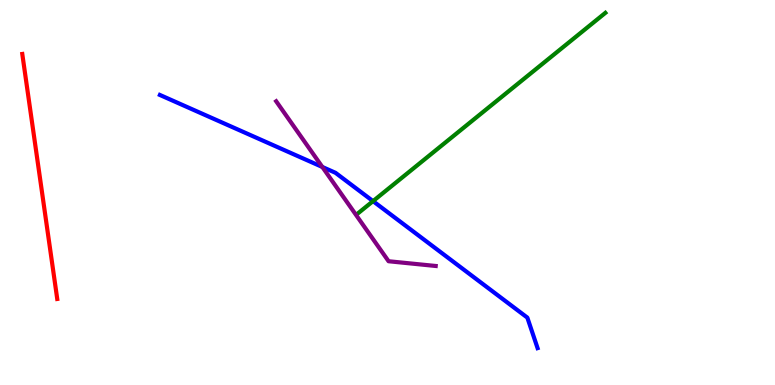[{'lines': ['blue', 'red'], 'intersections': []}, {'lines': ['green', 'red'], 'intersections': []}, {'lines': ['purple', 'red'], 'intersections': []}, {'lines': ['blue', 'green'], 'intersections': [{'x': 4.81, 'y': 4.78}]}, {'lines': ['blue', 'purple'], 'intersections': [{'x': 4.16, 'y': 5.66}]}, {'lines': ['green', 'purple'], 'intersections': []}]